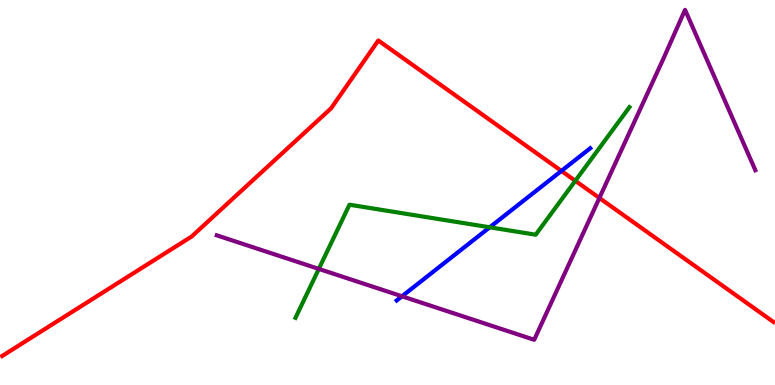[{'lines': ['blue', 'red'], 'intersections': [{'x': 7.24, 'y': 5.56}]}, {'lines': ['green', 'red'], 'intersections': [{'x': 7.42, 'y': 5.3}]}, {'lines': ['purple', 'red'], 'intersections': [{'x': 7.73, 'y': 4.86}]}, {'lines': ['blue', 'green'], 'intersections': [{'x': 6.32, 'y': 4.1}]}, {'lines': ['blue', 'purple'], 'intersections': [{'x': 5.19, 'y': 2.3}]}, {'lines': ['green', 'purple'], 'intersections': [{'x': 4.11, 'y': 3.02}]}]